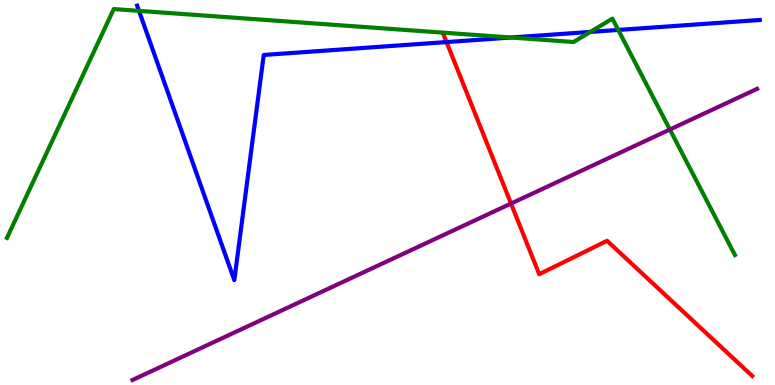[{'lines': ['blue', 'red'], 'intersections': [{'x': 5.76, 'y': 8.91}]}, {'lines': ['green', 'red'], 'intersections': []}, {'lines': ['purple', 'red'], 'intersections': [{'x': 6.59, 'y': 4.71}]}, {'lines': ['blue', 'green'], 'intersections': [{'x': 1.79, 'y': 9.72}, {'x': 6.59, 'y': 9.03}, {'x': 7.62, 'y': 9.17}, {'x': 7.98, 'y': 9.22}]}, {'lines': ['blue', 'purple'], 'intersections': []}, {'lines': ['green', 'purple'], 'intersections': [{'x': 8.64, 'y': 6.64}]}]